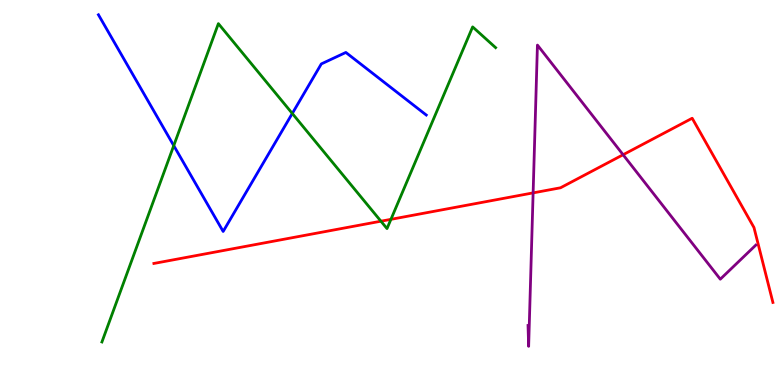[{'lines': ['blue', 'red'], 'intersections': []}, {'lines': ['green', 'red'], 'intersections': [{'x': 4.92, 'y': 4.25}, {'x': 5.04, 'y': 4.3}]}, {'lines': ['purple', 'red'], 'intersections': [{'x': 6.88, 'y': 4.99}, {'x': 8.04, 'y': 5.98}]}, {'lines': ['blue', 'green'], 'intersections': [{'x': 2.24, 'y': 6.22}, {'x': 3.77, 'y': 7.05}]}, {'lines': ['blue', 'purple'], 'intersections': []}, {'lines': ['green', 'purple'], 'intersections': []}]